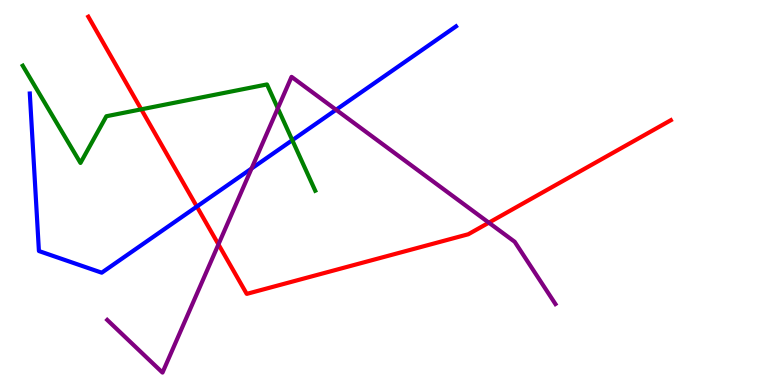[{'lines': ['blue', 'red'], 'intersections': [{'x': 2.54, 'y': 4.63}]}, {'lines': ['green', 'red'], 'intersections': [{'x': 1.82, 'y': 7.16}]}, {'lines': ['purple', 'red'], 'intersections': [{'x': 2.82, 'y': 3.65}, {'x': 6.31, 'y': 4.22}]}, {'lines': ['blue', 'green'], 'intersections': [{'x': 3.77, 'y': 6.36}]}, {'lines': ['blue', 'purple'], 'intersections': [{'x': 3.25, 'y': 5.62}, {'x': 4.34, 'y': 7.15}]}, {'lines': ['green', 'purple'], 'intersections': [{'x': 3.58, 'y': 7.19}]}]